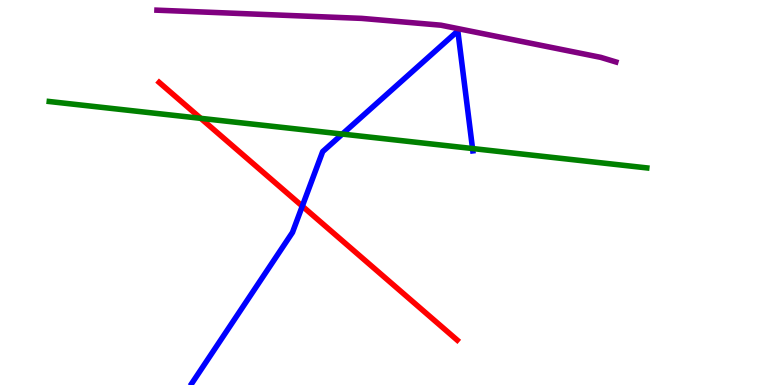[{'lines': ['blue', 'red'], 'intersections': [{'x': 3.9, 'y': 4.65}]}, {'lines': ['green', 'red'], 'intersections': [{'x': 2.59, 'y': 6.93}]}, {'lines': ['purple', 'red'], 'intersections': []}, {'lines': ['blue', 'green'], 'intersections': [{'x': 4.42, 'y': 6.52}, {'x': 6.1, 'y': 6.14}]}, {'lines': ['blue', 'purple'], 'intersections': []}, {'lines': ['green', 'purple'], 'intersections': []}]